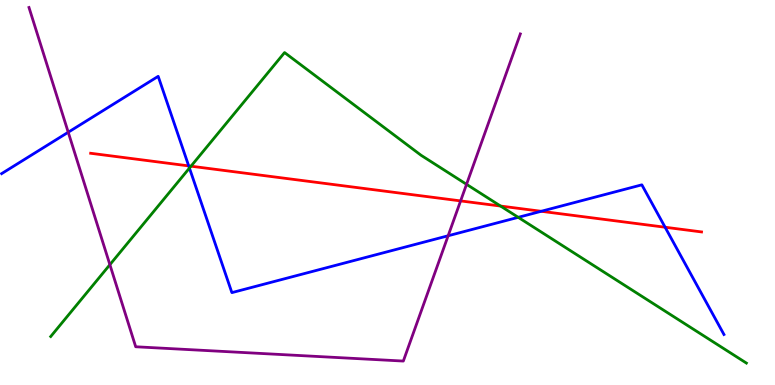[{'lines': ['blue', 'red'], 'intersections': [{'x': 2.43, 'y': 5.69}, {'x': 6.98, 'y': 4.51}, {'x': 8.58, 'y': 4.1}]}, {'lines': ['green', 'red'], 'intersections': [{'x': 2.46, 'y': 5.68}, {'x': 6.46, 'y': 4.65}]}, {'lines': ['purple', 'red'], 'intersections': [{'x': 5.94, 'y': 4.78}]}, {'lines': ['blue', 'green'], 'intersections': [{'x': 2.44, 'y': 5.63}, {'x': 6.69, 'y': 4.36}]}, {'lines': ['blue', 'purple'], 'intersections': [{'x': 0.88, 'y': 6.57}, {'x': 5.78, 'y': 3.88}]}, {'lines': ['green', 'purple'], 'intersections': [{'x': 1.42, 'y': 3.13}, {'x': 6.02, 'y': 5.21}]}]